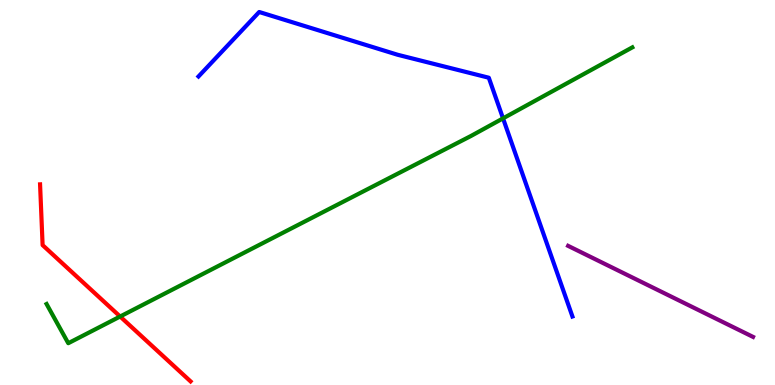[{'lines': ['blue', 'red'], 'intersections': []}, {'lines': ['green', 'red'], 'intersections': [{'x': 1.55, 'y': 1.78}]}, {'lines': ['purple', 'red'], 'intersections': []}, {'lines': ['blue', 'green'], 'intersections': [{'x': 6.49, 'y': 6.93}]}, {'lines': ['blue', 'purple'], 'intersections': []}, {'lines': ['green', 'purple'], 'intersections': []}]